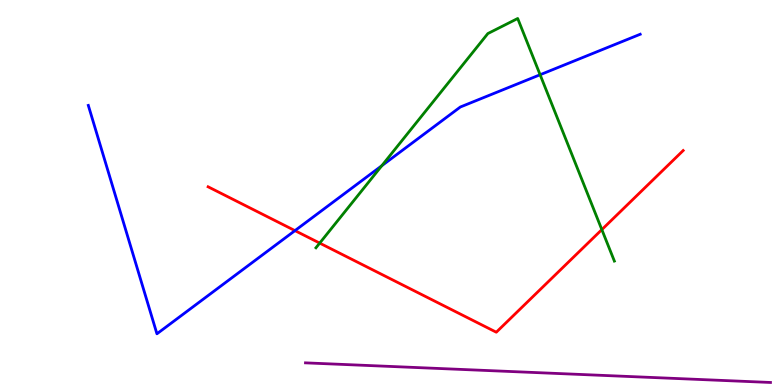[{'lines': ['blue', 'red'], 'intersections': [{'x': 3.81, 'y': 4.01}]}, {'lines': ['green', 'red'], 'intersections': [{'x': 4.13, 'y': 3.69}, {'x': 7.77, 'y': 4.04}]}, {'lines': ['purple', 'red'], 'intersections': []}, {'lines': ['blue', 'green'], 'intersections': [{'x': 4.93, 'y': 5.7}, {'x': 6.97, 'y': 8.06}]}, {'lines': ['blue', 'purple'], 'intersections': []}, {'lines': ['green', 'purple'], 'intersections': []}]